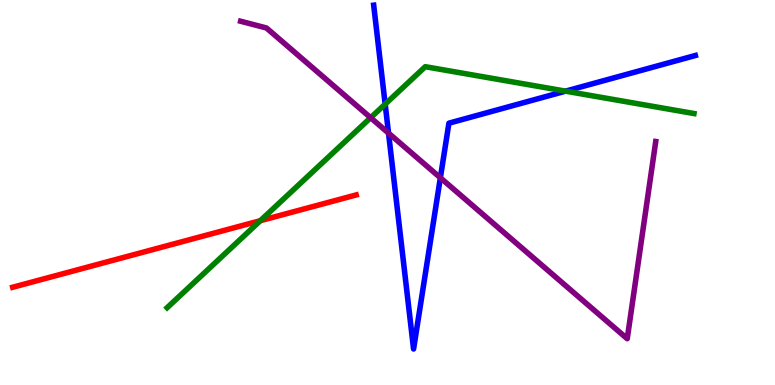[{'lines': ['blue', 'red'], 'intersections': []}, {'lines': ['green', 'red'], 'intersections': [{'x': 3.36, 'y': 4.27}]}, {'lines': ['purple', 'red'], 'intersections': []}, {'lines': ['blue', 'green'], 'intersections': [{'x': 4.97, 'y': 7.29}, {'x': 7.3, 'y': 7.63}]}, {'lines': ['blue', 'purple'], 'intersections': [{'x': 5.01, 'y': 6.54}, {'x': 5.68, 'y': 5.38}]}, {'lines': ['green', 'purple'], 'intersections': [{'x': 4.78, 'y': 6.94}]}]